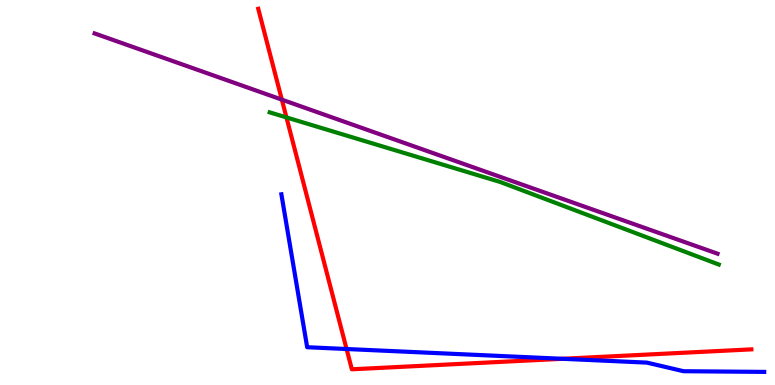[{'lines': ['blue', 'red'], 'intersections': [{'x': 4.47, 'y': 0.935}, {'x': 7.26, 'y': 0.681}]}, {'lines': ['green', 'red'], 'intersections': [{'x': 3.7, 'y': 6.95}]}, {'lines': ['purple', 'red'], 'intersections': [{'x': 3.64, 'y': 7.41}]}, {'lines': ['blue', 'green'], 'intersections': []}, {'lines': ['blue', 'purple'], 'intersections': []}, {'lines': ['green', 'purple'], 'intersections': []}]